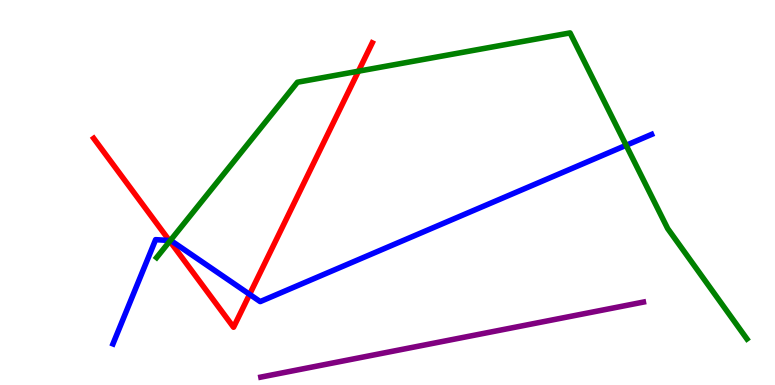[{'lines': ['blue', 'red'], 'intersections': [{'x': 2.19, 'y': 3.75}, {'x': 3.22, 'y': 2.35}]}, {'lines': ['green', 'red'], 'intersections': [{'x': 2.19, 'y': 3.74}, {'x': 4.63, 'y': 8.15}]}, {'lines': ['purple', 'red'], 'intersections': []}, {'lines': ['blue', 'green'], 'intersections': [{'x': 2.2, 'y': 3.75}, {'x': 8.08, 'y': 6.23}]}, {'lines': ['blue', 'purple'], 'intersections': []}, {'lines': ['green', 'purple'], 'intersections': []}]